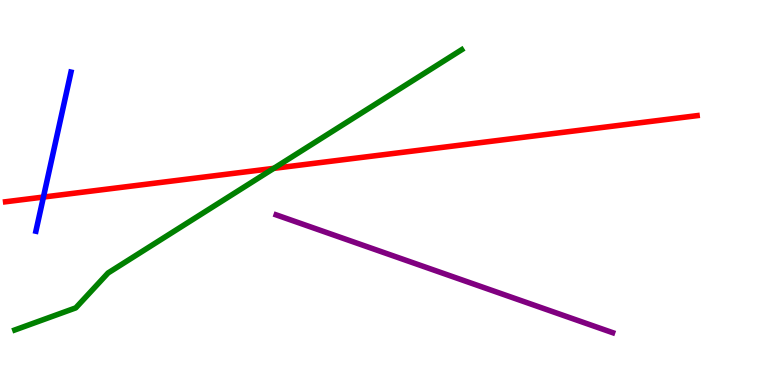[{'lines': ['blue', 'red'], 'intersections': [{'x': 0.56, 'y': 4.88}]}, {'lines': ['green', 'red'], 'intersections': [{'x': 3.53, 'y': 5.63}]}, {'lines': ['purple', 'red'], 'intersections': []}, {'lines': ['blue', 'green'], 'intersections': []}, {'lines': ['blue', 'purple'], 'intersections': []}, {'lines': ['green', 'purple'], 'intersections': []}]